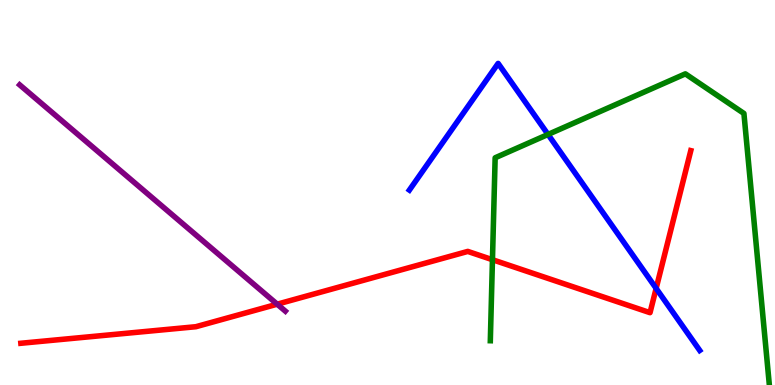[{'lines': ['blue', 'red'], 'intersections': [{'x': 8.47, 'y': 2.51}]}, {'lines': ['green', 'red'], 'intersections': [{'x': 6.35, 'y': 3.25}]}, {'lines': ['purple', 'red'], 'intersections': [{'x': 3.58, 'y': 2.1}]}, {'lines': ['blue', 'green'], 'intersections': [{'x': 7.07, 'y': 6.51}]}, {'lines': ['blue', 'purple'], 'intersections': []}, {'lines': ['green', 'purple'], 'intersections': []}]